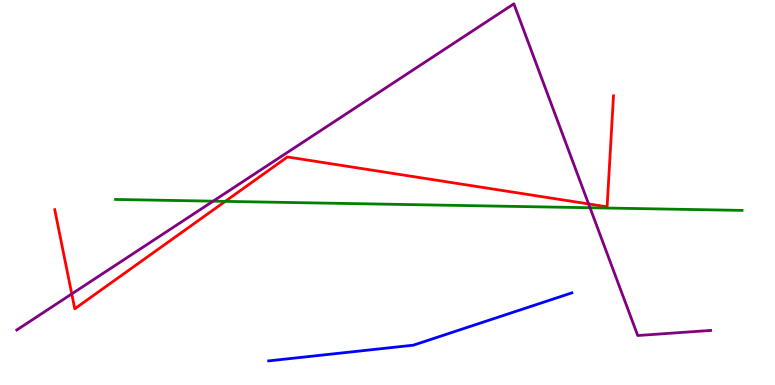[{'lines': ['blue', 'red'], 'intersections': []}, {'lines': ['green', 'red'], 'intersections': [{'x': 2.91, 'y': 4.77}]}, {'lines': ['purple', 'red'], 'intersections': [{'x': 0.926, 'y': 2.37}, {'x': 7.59, 'y': 4.7}]}, {'lines': ['blue', 'green'], 'intersections': []}, {'lines': ['blue', 'purple'], 'intersections': []}, {'lines': ['green', 'purple'], 'intersections': [{'x': 2.75, 'y': 4.78}, {'x': 7.61, 'y': 4.6}]}]